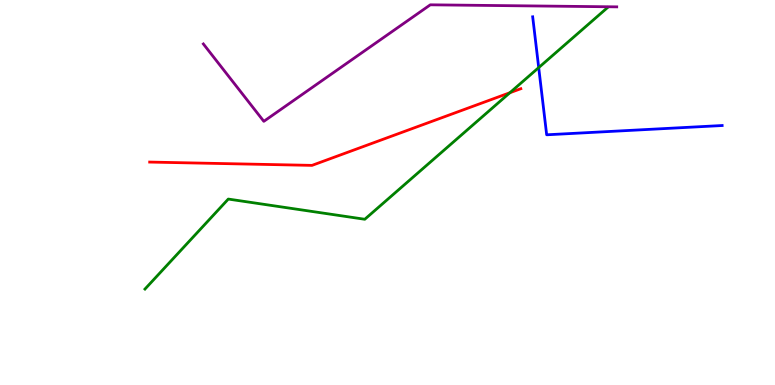[{'lines': ['blue', 'red'], 'intersections': []}, {'lines': ['green', 'red'], 'intersections': [{'x': 6.58, 'y': 7.59}]}, {'lines': ['purple', 'red'], 'intersections': []}, {'lines': ['blue', 'green'], 'intersections': [{'x': 6.95, 'y': 8.24}]}, {'lines': ['blue', 'purple'], 'intersections': []}, {'lines': ['green', 'purple'], 'intersections': []}]